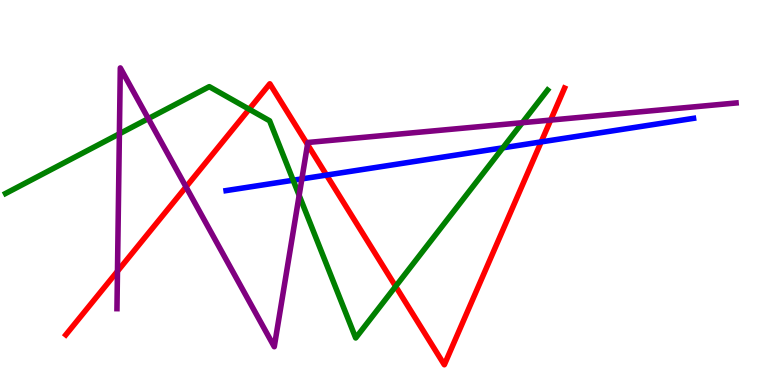[{'lines': ['blue', 'red'], 'intersections': [{'x': 4.21, 'y': 5.45}, {'x': 6.98, 'y': 6.31}]}, {'lines': ['green', 'red'], 'intersections': [{'x': 3.21, 'y': 7.16}, {'x': 5.11, 'y': 2.56}]}, {'lines': ['purple', 'red'], 'intersections': [{'x': 1.52, 'y': 2.95}, {'x': 2.4, 'y': 5.15}, {'x': 3.97, 'y': 6.25}, {'x': 7.11, 'y': 6.88}]}, {'lines': ['blue', 'green'], 'intersections': [{'x': 3.78, 'y': 5.32}, {'x': 6.49, 'y': 6.16}]}, {'lines': ['blue', 'purple'], 'intersections': [{'x': 3.9, 'y': 5.35}]}, {'lines': ['green', 'purple'], 'intersections': [{'x': 1.54, 'y': 6.52}, {'x': 1.91, 'y': 6.92}, {'x': 3.86, 'y': 4.93}, {'x': 6.74, 'y': 6.81}]}]